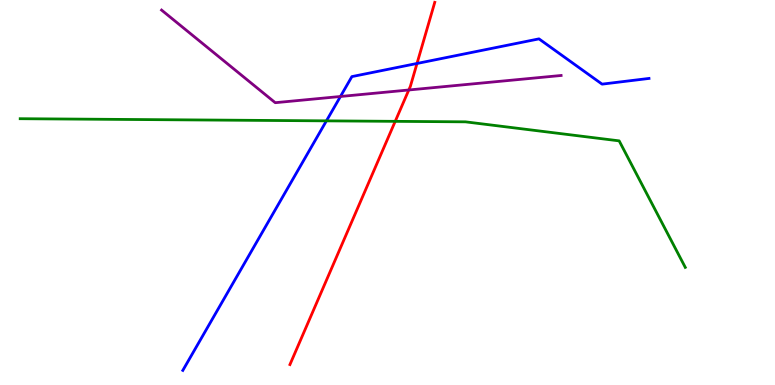[{'lines': ['blue', 'red'], 'intersections': [{'x': 5.38, 'y': 8.35}]}, {'lines': ['green', 'red'], 'intersections': [{'x': 5.1, 'y': 6.85}]}, {'lines': ['purple', 'red'], 'intersections': [{'x': 5.27, 'y': 7.66}]}, {'lines': ['blue', 'green'], 'intersections': [{'x': 4.21, 'y': 6.86}]}, {'lines': ['blue', 'purple'], 'intersections': [{'x': 4.39, 'y': 7.49}]}, {'lines': ['green', 'purple'], 'intersections': []}]